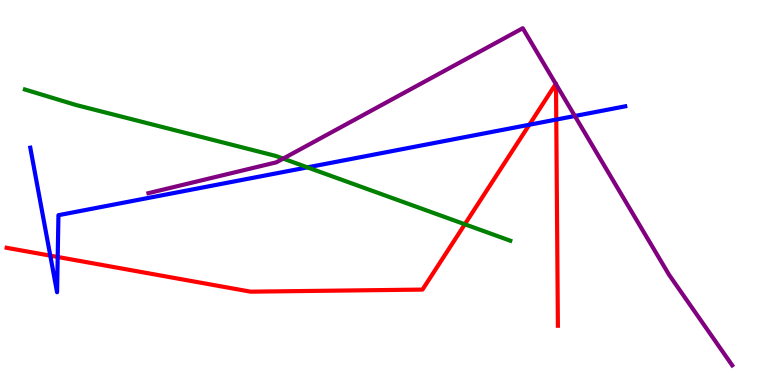[{'lines': ['blue', 'red'], 'intersections': [{'x': 0.649, 'y': 3.36}, {'x': 0.745, 'y': 3.33}, {'x': 6.83, 'y': 6.76}, {'x': 7.18, 'y': 6.89}]}, {'lines': ['green', 'red'], 'intersections': [{'x': 6.0, 'y': 4.17}]}, {'lines': ['purple', 'red'], 'intersections': [{'x': 7.17, 'y': 7.82}, {'x': 7.17, 'y': 7.81}]}, {'lines': ['blue', 'green'], 'intersections': [{'x': 3.97, 'y': 5.65}]}, {'lines': ['blue', 'purple'], 'intersections': [{'x': 7.42, 'y': 6.99}]}, {'lines': ['green', 'purple'], 'intersections': [{'x': 3.65, 'y': 5.88}]}]